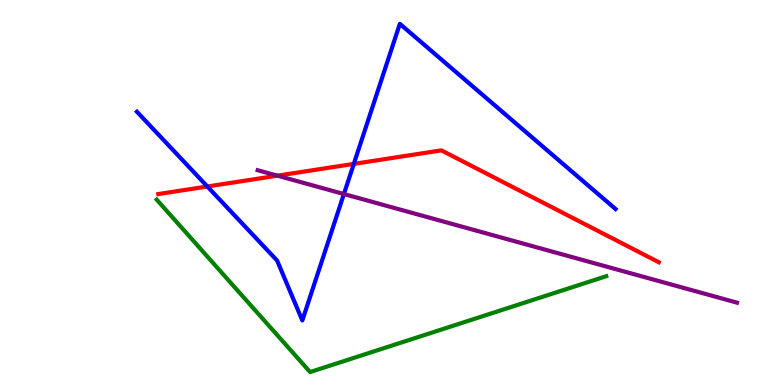[{'lines': ['blue', 'red'], 'intersections': [{'x': 2.68, 'y': 5.16}, {'x': 4.57, 'y': 5.74}]}, {'lines': ['green', 'red'], 'intersections': []}, {'lines': ['purple', 'red'], 'intersections': [{'x': 3.58, 'y': 5.44}]}, {'lines': ['blue', 'green'], 'intersections': []}, {'lines': ['blue', 'purple'], 'intersections': [{'x': 4.44, 'y': 4.96}]}, {'lines': ['green', 'purple'], 'intersections': []}]